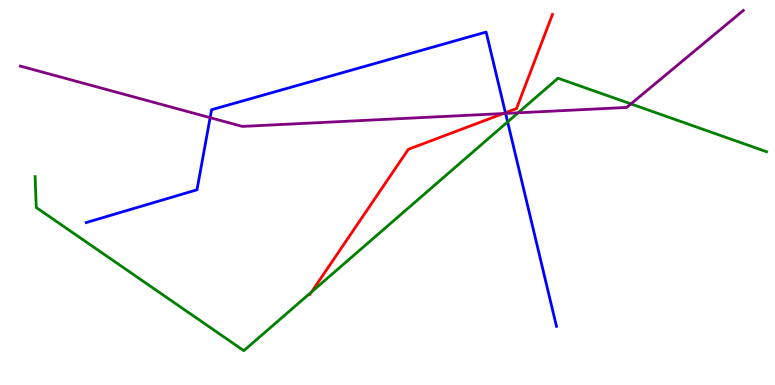[{'lines': ['blue', 'red'], 'intersections': [{'x': 6.52, 'y': 7.07}]}, {'lines': ['green', 'red'], 'intersections': [{'x': 4.02, 'y': 2.42}]}, {'lines': ['purple', 'red'], 'intersections': [{'x': 6.49, 'y': 7.05}]}, {'lines': ['blue', 'green'], 'intersections': [{'x': 6.55, 'y': 6.83}]}, {'lines': ['blue', 'purple'], 'intersections': [{'x': 2.71, 'y': 6.94}, {'x': 6.52, 'y': 7.05}]}, {'lines': ['green', 'purple'], 'intersections': [{'x': 6.68, 'y': 7.07}, {'x': 8.14, 'y': 7.3}]}]